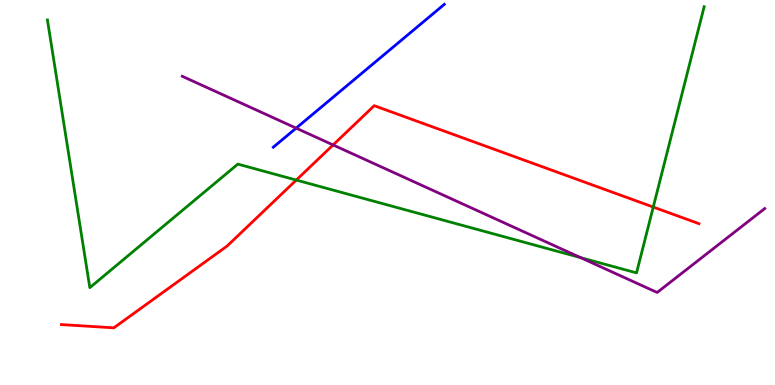[{'lines': ['blue', 'red'], 'intersections': []}, {'lines': ['green', 'red'], 'intersections': [{'x': 3.82, 'y': 5.32}, {'x': 8.43, 'y': 4.62}]}, {'lines': ['purple', 'red'], 'intersections': [{'x': 4.3, 'y': 6.24}]}, {'lines': ['blue', 'green'], 'intersections': []}, {'lines': ['blue', 'purple'], 'intersections': [{'x': 3.82, 'y': 6.67}]}, {'lines': ['green', 'purple'], 'intersections': [{'x': 7.49, 'y': 3.31}]}]